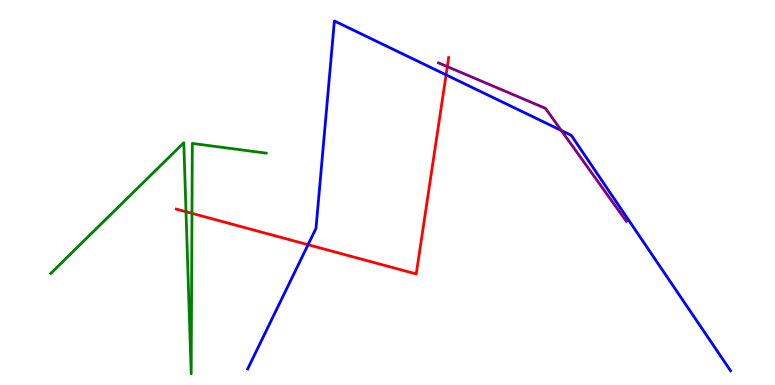[{'lines': ['blue', 'red'], 'intersections': [{'x': 3.98, 'y': 3.64}, {'x': 5.76, 'y': 8.06}]}, {'lines': ['green', 'red'], 'intersections': [{'x': 2.4, 'y': 4.5}, {'x': 2.48, 'y': 4.46}]}, {'lines': ['purple', 'red'], 'intersections': [{'x': 5.77, 'y': 8.27}]}, {'lines': ['blue', 'green'], 'intersections': []}, {'lines': ['blue', 'purple'], 'intersections': [{'x': 7.24, 'y': 6.61}]}, {'lines': ['green', 'purple'], 'intersections': []}]